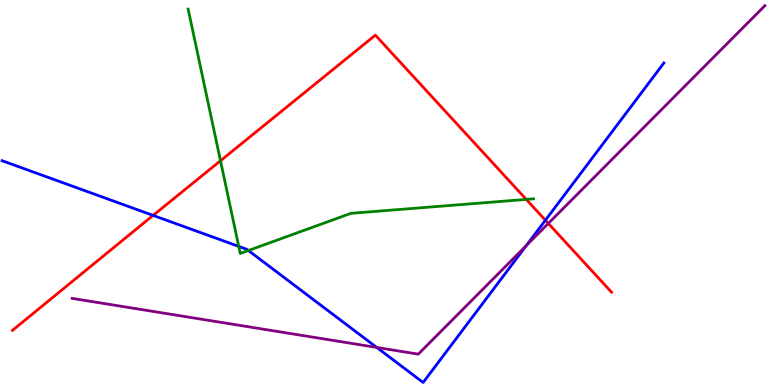[{'lines': ['blue', 'red'], 'intersections': [{'x': 1.98, 'y': 4.41}, {'x': 7.04, 'y': 4.28}]}, {'lines': ['green', 'red'], 'intersections': [{'x': 2.85, 'y': 5.82}, {'x': 6.79, 'y': 4.82}]}, {'lines': ['purple', 'red'], 'intersections': [{'x': 7.08, 'y': 4.2}]}, {'lines': ['blue', 'green'], 'intersections': [{'x': 3.08, 'y': 3.6}, {'x': 3.21, 'y': 3.49}]}, {'lines': ['blue', 'purple'], 'intersections': [{'x': 4.86, 'y': 0.975}, {'x': 6.79, 'y': 3.62}]}, {'lines': ['green', 'purple'], 'intersections': []}]